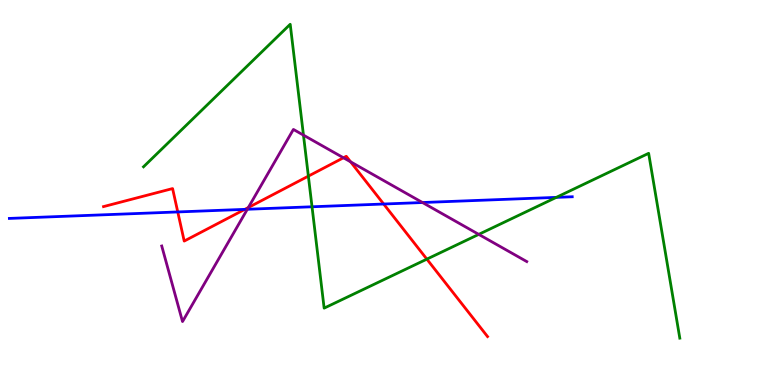[{'lines': ['blue', 'red'], 'intersections': [{'x': 2.29, 'y': 4.49}, {'x': 3.16, 'y': 4.56}, {'x': 4.95, 'y': 4.7}]}, {'lines': ['green', 'red'], 'intersections': [{'x': 3.98, 'y': 5.43}, {'x': 5.51, 'y': 3.27}]}, {'lines': ['purple', 'red'], 'intersections': [{'x': 3.2, 'y': 4.61}, {'x': 4.43, 'y': 5.9}, {'x': 4.52, 'y': 5.8}]}, {'lines': ['blue', 'green'], 'intersections': [{'x': 4.03, 'y': 4.63}, {'x': 7.18, 'y': 4.87}]}, {'lines': ['blue', 'purple'], 'intersections': [{'x': 3.19, 'y': 4.56}, {'x': 5.45, 'y': 4.74}]}, {'lines': ['green', 'purple'], 'intersections': [{'x': 3.92, 'y': 6.49}, {'x': 6.18, 'y': 3.91}]}]